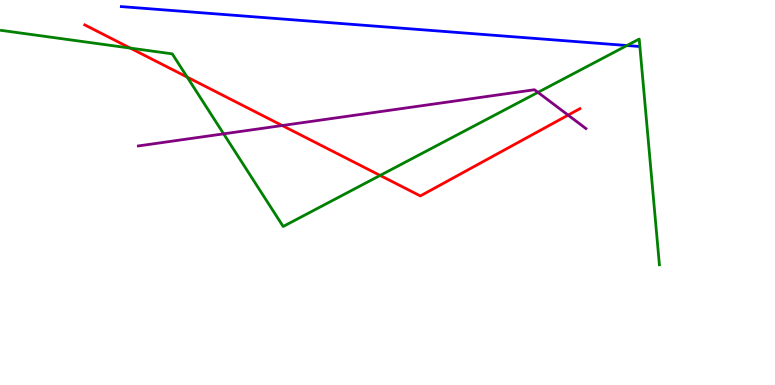[{'lines': ['blue', 'red'], 'intersections': []}, {'lines': ['green', 'red'], 'intersections': [{'x': 1.68, 'y': 8.75}, {'x': 2.42, 'y': 8.0}, {'x': 4.9, 'y': 5.44}]}, {'lines': ['purple', 'red'], 'intersections': [{'x': 3.64, 'y': 6.74}, {'x': 7.33, 'y': 7.01}]}, {'lines': ['blue', 'green'], 'intersections': [{'x': 8.09, 'y': 8.82}]}, {'lines': ['blue', 'purple'], 'intersections': []}, {'lines': ['green', 'purple'], 'intersections': [{'x': 2.89, 'y': 6.52}, {'x': 6.94, 'y': 7.6}]}]